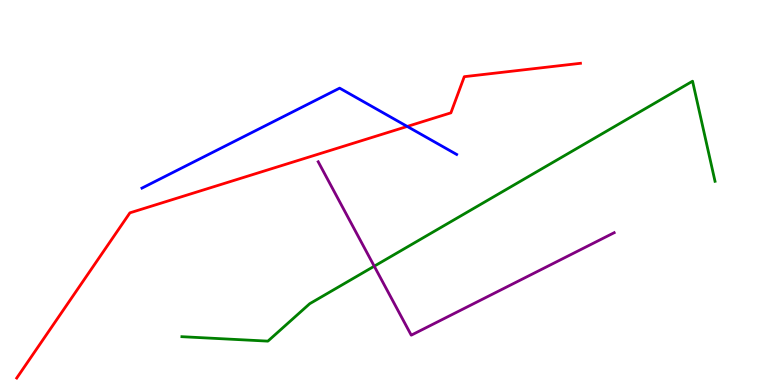[{'lines': ['blue', 'red'], 'intersections': [{'x': 5.25, 'y': 6.72}]}, {'lines': ['green', 'red'], 'intersections': []}, {'lines': ['purple', 'red'], 'intersections': []}, {'lines': ['blue', 'green'], 'intersections': []}, {'lines': ['blue', 'purple'], 'intersections': []}, {'lines': ['green', 'purple'], 'intersections': [{'x': 4.83, 'y': 3.09}]}]